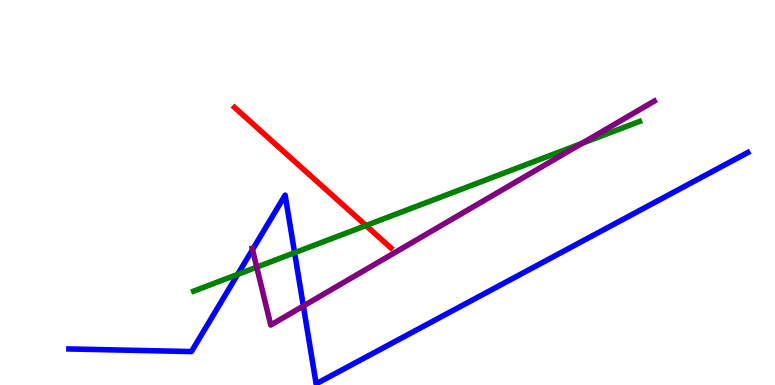[{'lines': ['blue', 'red'], 'intersections': []}, {'lines': ['green', 'red'], 'intersections': [{'x': 4.72, 'y': 4.14}]}, {'lines': ['purple', 'red'], 'intersections': []}, {'lines': ['blue', 'green'], 'intersections': [{'x': 3.07, 'y': 2.87}, {'x': 3.8, 'y': 3.44}]}, {'lines': ['blue', 'purple'], 'intersections': [{'x': 3.26, 'y': 3.52}, {'x': 3.91, 'y': 2.05}]}, {'lines': ['green', 'purple'], 'intersections': [{'x': 3.31, 'y': 3.06}, {'x': 7.51, 'y': 6.28}]}]